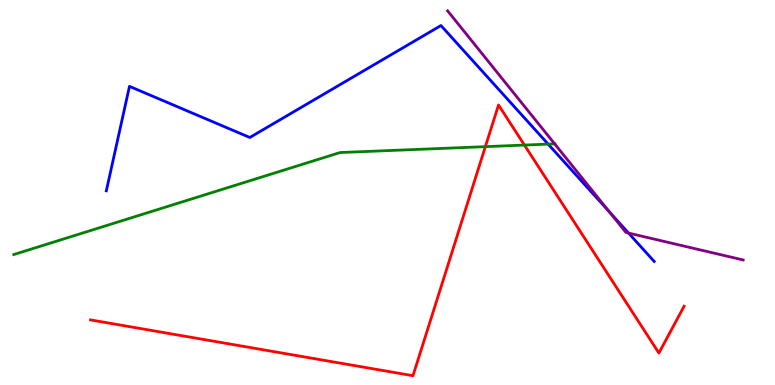[{'lines': ['blue', 'red'], 'intersections': []}, {'lines': ['green', 'red'], 'intersections': [{'x': 6.26, 'y': 6.19}, {'x': 6.77, 'y': 6.23}]}, {'lines': ['purple', 'red'], 'intersections': []}, {'lines': ['blue', 'green'], 'intersections': [{'x': 7.07, 'y': 6.26}]}, {'lines': ['blue', 'purple'], 'intersections': [{'x': 7.86, 'y': 4.5}, {'x': 8.11, 'y': 3.95}]}, {'lines': ['green', 'purple'], 'intersections': [{'x': 7.16, 'y': 6.26}]}]